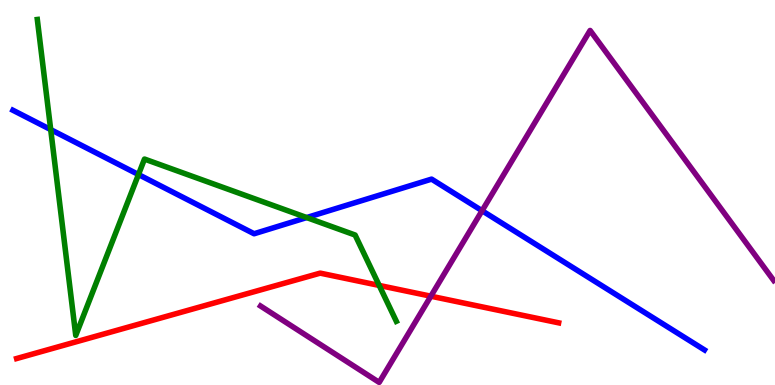[{'lines': ['blue', 'red'], 'intersections': []}, {'lines': ['green', 'red'], 'intersections': [{'x': 4.89, 'y': 2.59}]}, {'lines': ['purple', 'red'], 'intersections': [{'x': 5.56, 'y': 2.31}]}, {'lines': ['blue', 'green'], 'intersections': [{'x': 0.654, 'y': 6.63}, {'x': 1.79, 'y': 5.47}, {'x': 3.96, 'y': 4.35}]}, {'lines': ['blue', 'purple'], 'intersections': [{'x': 6.22, 'y': 4.53}]}, {'lines': ['green', 'purple'], 'intersections': []}]